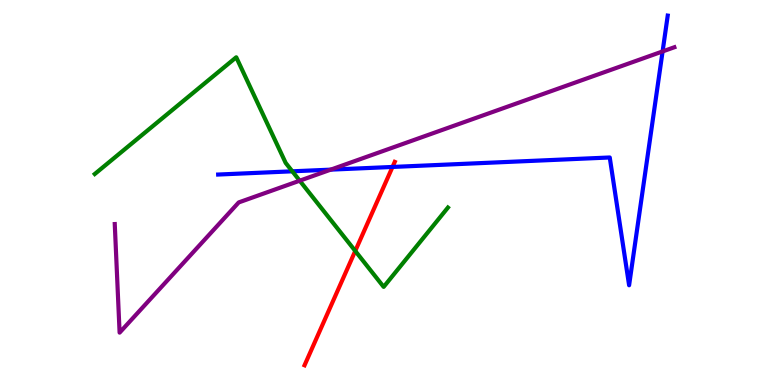[{'lines': ['blue', 'red'], 'intersections': [{'x': 5.06, 'y': 5.66}]}, {'lines': ['green', 'red'], 'intersections': [{'x': 4.58, 'y': 3.48}]}, {'lines': ['purple', 'red'], 'intersections': []}, {'lines': ['blue', 'green'], 'intersections': [{'x': 3.77, 'y': 5.55}]}, {'lines': ['blue', 'purple'], 'intersections': [{'x': 4.27, 'y': 5.59}, {'x': 8.55, 'y': 8.66}]}, {'lines': ['green', 'purple'], 'intersections': [{'x': 3.87, 'y': 5.31}]}]